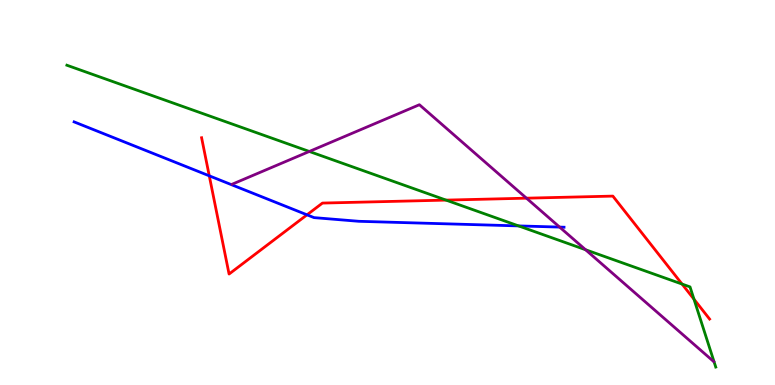[{'lines': ['blue', 'red'], 'intersections': [{'x': 2.7, 'y': 5.43}, {'x': 3.96, 'y': 4.42}]}, {'lines': ['green', 'red'], 'intersections': [{'x': 5.76, 'y': 4.8}, {'x': 8.8, 'y': 2.62}, {'x': 8.95, 'y': 2.23}]}, {'lines': ['purple', 'red'], 'intersections': [{'x': 6.79, 'y': 4.85}]}, {'lines': ['blue', 'green'], 'intersections': [{'x': 6.69, 'y': 4.13}]}, {'lines': ['blue', 'purple'], 'intersections': [{'x': 7.22, 'y': 4.1}]}, {'lines': ['green', 'purple'], 'intersections': [{'x': 3.99, 'y': 6.07}, {'x': 7.56, 'y': 3.51}]}]